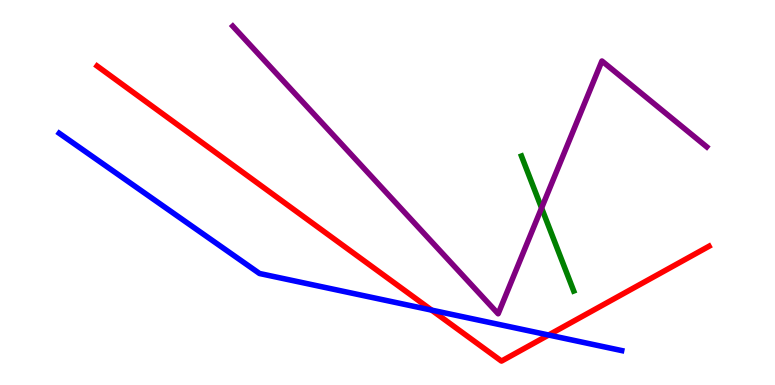[{'lines': ['blue', 'red'], 'intersections': [{'x': 5.57, 'y': 1.94}, {'x': 7.08, 'y': 1.3}]}, {'lines': ['green', 'red'], 'intersections': []}, {'lines': ['purple', 'red'], 'intersections': []}, {'lines': ['blue', 'green'], 'intersections': []}, {'lines': ['blue', 'purple'], 'intersections': []}, {'lines': ['green', 'purple'], 'intersections': [{'x': 6.99, 'y': 4.6}]}]